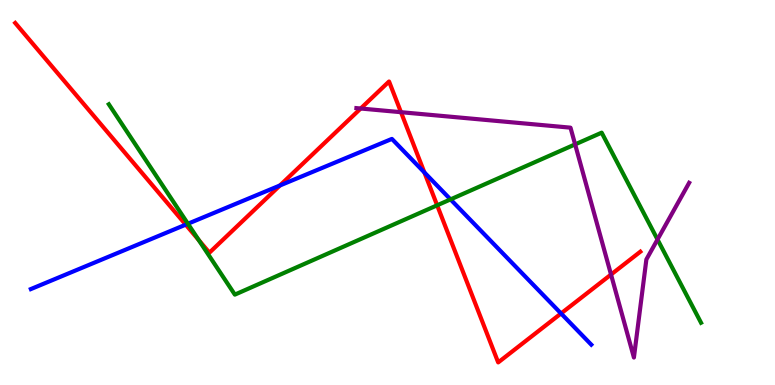[{'lines': ['blue', 'red'], 'intersections': [{'x': 2.4, 'y': 4.16}, {'x': 3.61, 'y': 5.18}, {'x': 5.48, 'y': 5.52}, {'x': 7.24, 'y': 1.86}]}, {'lines': ['green', 'red'], 'intersections': [{'x': 2.56, 'y': 3.77}, {'x': 5.64, 'y': 4.67}]}, {'lines': ['purple', 'red'], 'intersections': [{'x': 4.65, 'y': 7.18}, {'x': 5.17, 'y': 7.09}, {'x': 7.88, 'y': 2.87}]}, {'lines': ['blue', 'green'], 'intersections': [{'x': 2.42, 'y': 4.19}, {'x': 5.81, 'y': 4.82}]}, {'lines': ['blue', 'purple'], 'intersections': []}, {'lines': ['green', 'purple'], 'intersections': [{'x': 7.42, 'y': 6.25}, {'x': 8.48, 'y': 3.78}]}]